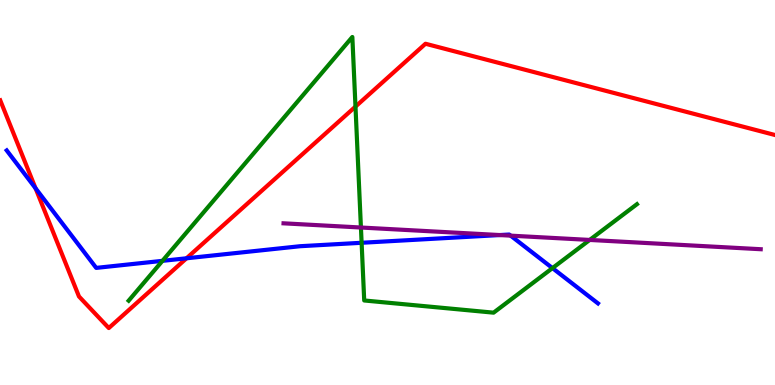[{'lines': ['blue', 'red'], 'intersections': [{'x': 0.459, 'y': 5.11}, {'x': 2.41, 'y': 3.29}]}, {'lines': ['green', 'red'], 'intersections': [{'x': 4.59, 'y': 7.23}]}, {'lines': ['purple', 'red'], 'intersections': []}, {'lines': ['blue', 'green'], 'intersections': [{'x': 2.1, 'y': 3.22}, {'x': 4.67, 'y': 3.69}, {'x': 7.13, 'y': 3.04}]}, {'lines': ['blue', 'purple'], 'intersections': [{'x': 6.45, 'y': 3.89}, {'x': 6.59, 'y': 3.88}]}, {'lines': ['green', 'purple'], 'intersections': [{'x': 4.66, 'y': 4.09}, {'x': 7.61, 'y': 3.77}]}]